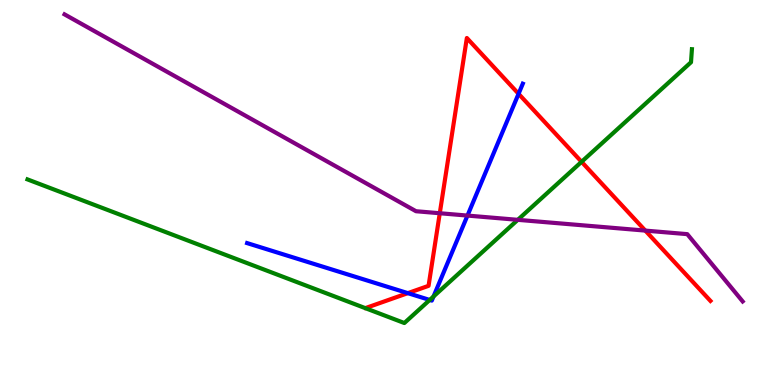[{'lines': ['blue', 'red'], 'intersections': [{'x': 5.26, 'y': 2.39}, {'x': 6.69, 'y': 7.56}]}, {'lines': ['green', 'red'], 'intersections': [{'x': 7.5, 'y': 5.8}]}, {'lines': ['purple', 'red'], 'intersections': [{'x': 5.67, 'y': 4.46}, {'x': 8.33, 'y': 4.01}]}, {'lines': ['blue', 'green'], 'intersections': [{'x': 5.54, 'y': 2.21}, {'x': 5.59, 'y': 2.3}]}, {'lines': ['blue', 'purple'], 'intersections': [{'x': 6.03, 'y': 4.4}]}, {'lines': ['green', 'purple'], 'intersections': [{'x': 6.68, 'y': 4.29}]}]